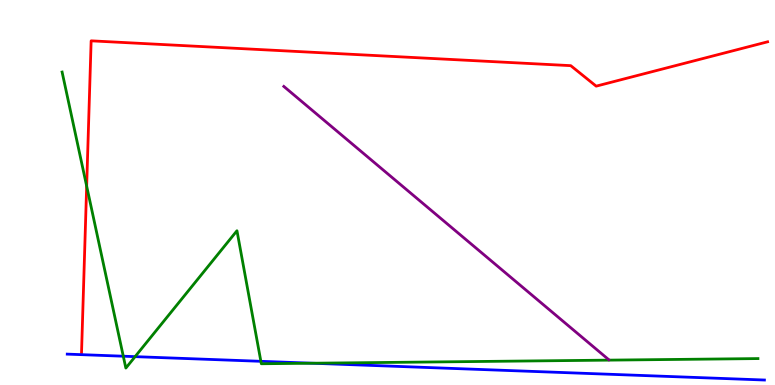[{'lines': ['blue', 'red'], 'intersections': []}, {'lines': ['green', 'red'], 'intersections': [{'x': 1.12, 'y': 5.17}]}, {'lines': ['purple', 'red'], 'intersections': []}, {'lines': ['blue', 'green'], 'intersections': [{'x': 1.59, 'y': 0.748}, {'x': 1.74, 'y': 0.737}, {'x': 3.37, 'y': 0.615}, {'x': 4.03, 'y': 0.566}]}, {'lines': ['blue', 'purple'], 'intersections': []}, {'lines': ['green', 'purple'], 'intersections': []}]